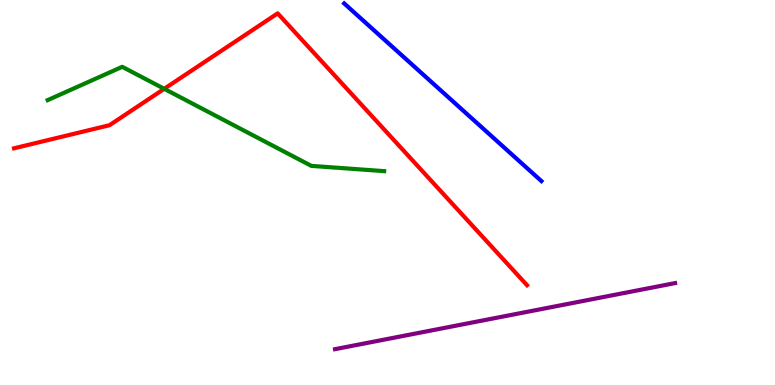[{'lines': ['blue', 'red'], 'intersections': []}, {'lines': ['green', 'red'], 'intersections': [{'x': 2.12, 'y': 7.69}]}, {'lines': ['purple', 'red'], 'intersections': []}, {'lines': ['blue', 'green'], 'intersections': []}, {'lines': ['blue', 'purple'], 'intersections': []}, {'lines': ['green', 'purple'], 'intersections': []}]